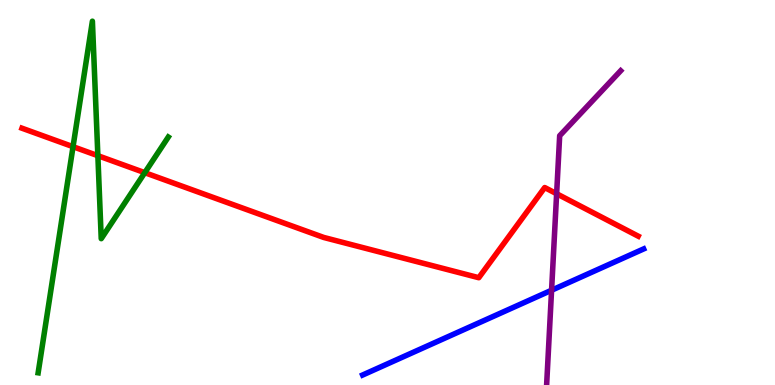[{'lines': ['blue', 'red'], 'intersections': []}, {'lines': ['green', 'red'], 'intersections': [{'x': 0.942, 'y': 6.19}, {'x': 1.26, 'y': 5.96}, {'x': 1.87, 'y': 5.52}]}, {'lines': ['purple', 'red'], 'intersections': [{'x': 7.18, 'y': 4.97}]}, {'lines': ['blue', 'green'], 'intersections': []}, {'lines': ['blue', 'purple'], 'intersections': [{'x': 7.12, 'y': 2.46}]}, {'lines': ['green', 'purple'], 'intersections': []}]